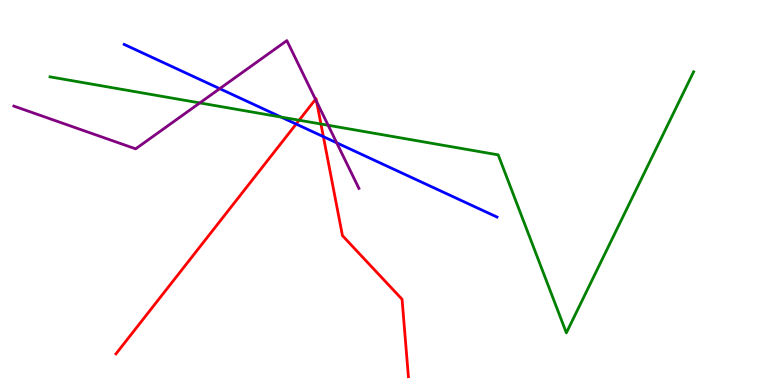[{'lines': ['blue', 'red'], 'intersections': [{'x': 3.82, 'y': 6.78}, {'x': 4.17, 'y': 6.45}]}, {'lines': ['green', 'red'], 'intersections': [{'x': 3.86, 'y': 6.88}, {'x': 4.14, 'y': 6.78}]}, {'lines': ['purple', 'red'], 'intersections': [{'x': 4.07, 'y': 7.42}, {'x': 4.09, 'y': 7.36}]}, {'lines': ['blue', 'green'], 'intersections': [{'x': 3.63, 'y': 6.96}]}, {'lines': ['blue', 'purple'], 'intersections': [{'x': 2.84, 'y': 7.7}, {'x': 4.34, 'y': 6.29}]}, {'lines': ['green', 'purple'], 'intersections': [{'x': 2.58, 'y': 7.33}, {'x': 4.23, 'y': 6.75}]}]